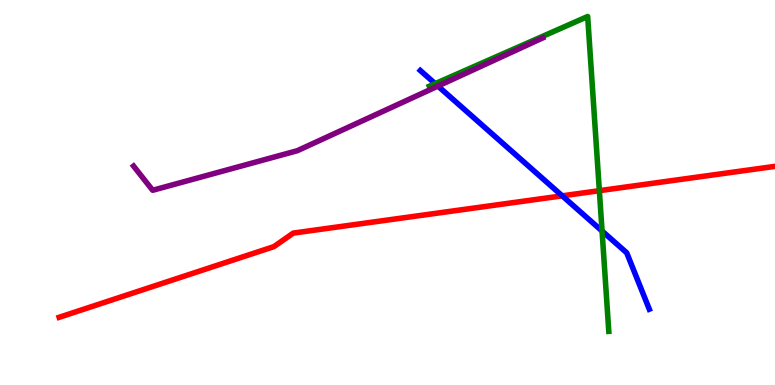[{'lines': ['blue', 'red'], 'intersections': [{'x': 7.25, 'y': 4.91}]}, {'lines': ['green', 'red'], 'intersections': [{'x': 7.73, 'y': 5.05}]}, {'lines': ['purple', 'red'], 'intersections': []}, {'lines': ['blue', 'green'], 'intersections': [{'x': 5.62, 'y': 7.83}, {'x': 7.77, 'y': 4.0}]}, {'lines': ['blue', 'purple'], 'intersections': [{'x': 5.65, 'y': 7.76}]}, {'lines': ['green', 'purple'], 'intersections': []}]